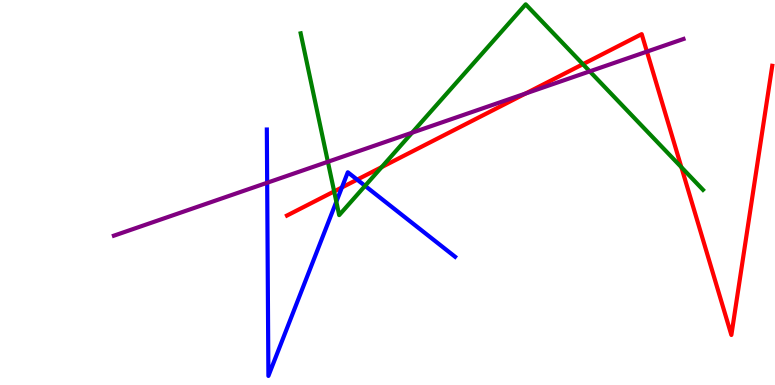[{'lines': ['blue', 'red'], 'intersections': [{'x': 4.41, 'y': 5.13}, {'x': 4.61, 'y': 5.33}]}, {'lines': ['green', 'red'], 'intersections': [{'x': 4.31, 'y': 5.03}, {'x': 4.92, 'y': 5.66}, {'x': 7.52, 'y': 8.33}, {'x': 8.79, 'y': 5.66}]}, {'lines': ['purple', 'red'], 'intersections': [{'x': 6.78, 'y': 7.57}, {'x': 8.35, 'y': 8.66}]}, {'lines': ['blue', 'green'], 'intersections': [{'x': 4.34, 'y': 4.76}, {'x': 4.71, 'y': 5.17}]}, {'lines': ['blue', 'purple'], 'intersections': [{'x': 3.45, 'y': 5.25}]}, {'lines': ['green', 'purple'], 'intersections': [{'x': 4.23, 'y': 5.8}, {'x': 5.32, 'y': 6.55}, {'x': 7.61, 'y': 8.15}]}]